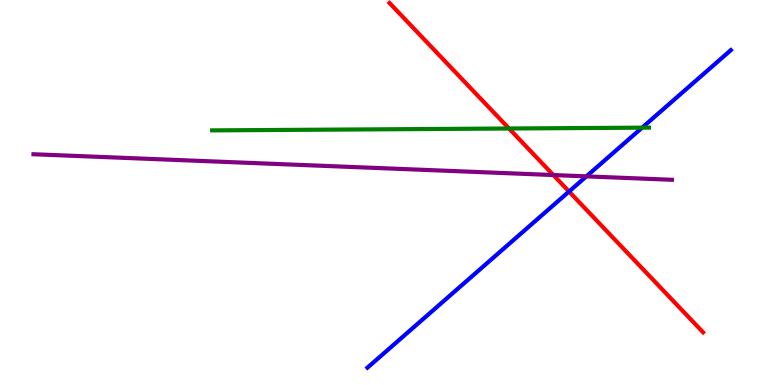[{'lines': ['blue', 'red'], 'intersections': [{'x': 7.34, 'y': 5.03}]}, {'lines': ['green', 'red'], 'intersections': [{'x': 6.57, 'y': 6.66}]}, {'lines': ['purple', 'red'], 'intersections': [{'x': 7.14, 'y': 5.45}]}, {'lines': ['blue', 'green'], 'intersections': [{'x': 8.29, 'y': 6.68}]}, {'lines': ['blue', 'purple'], 'intersections': [{'x': 7.57, 'y': 5.42}]}, {'lines': ['green', 'purple'], 'intersections': []}]